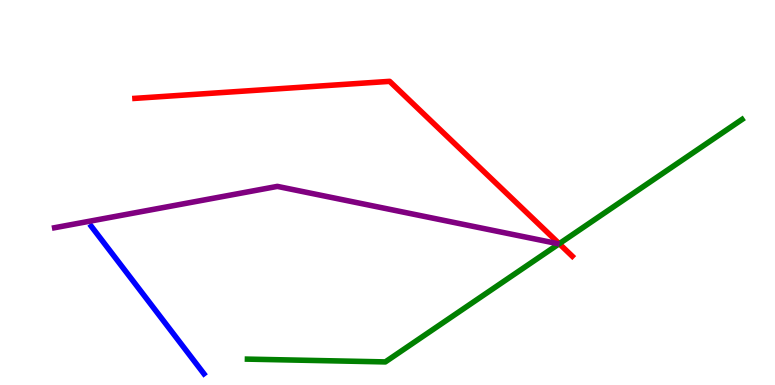[{'lines': ['blue', 'red'], 'intersections': []}, {'lines': ['green', 'red'], 'intersections': [{'x': 7.22, 'y': 3.67}]}, {'lines': ['purple', 'red'], 'intersections': []}, {'lines': ['blue', 'green'], 'intersections': []}, {'lines': ['blue', 'purple'], 'intersections': []}, {'lines': ['green', 'purple'], 'intersections': []}]